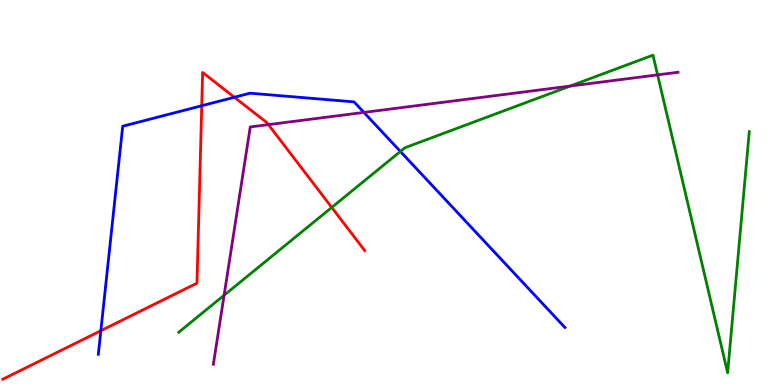[{'lines': ['blue', 'red'], 'intersections': [{'x': 1.3, 'y': 1.41}, {'x': 2.6, 'y': 7.25}, {'x': 3.02, 'y': 7.47}]}, {'lines': ['green', 'red'], 'intersections': [{'x': 4.28, 'y': 4.61}]}, {'lines': ['purple', 'red'], 'intersections': [{'x': 3.46, 'y': 6.76}]}, {'lines': ['blue', 'green'], 'intersections': [{'x': 5.17, 'y': 6.07}]}, {'lines': ['blue', 'purple'], 'intersections': [{'x': 4.7, 'y': 7.08}]}, {'lines': ['green', 'purple'], 'intersections': [{'x': 2.89, 'y': 2.33}, {'x': 7.36, 'y': 7.77}, {'x': 8.49, 'y': 8.06}]}]